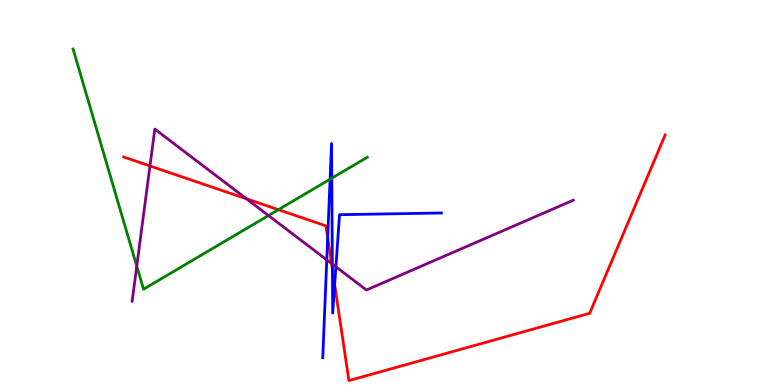[{'lines': ['blue', 'red'], 'intersections': [{'x': 4.23, 'y': 3.83}, {'x': 4.29, 'y': 3.0}, {'x': 4.32, 'y': 2.61}]}, {'lines': ['green', 'red'], 'intersections': [{'x': 3.59, 'y': 4.55}]}, {'lines': ['purple', 'red'], 'intersections': [{'x': 1.94, 'y': 5.69}, {'x': 3.18, 'y': 4.84}, {'x': 4.28, 'y': 3.16}]}, {'lines': ['blue', 'green'], 'intersections': [{'x': 4.26, 'y': 5.35}, {'x': 4.28, 'y': 5.37}]}, {'lines': ['blue', 'purple'], 'intersections': [{'x': 4.22, 'y': 3.25}, {'x': 4.29, 'y': 3.14}, {'x': 4.33, 'y': 3.07}]}, {'lines': ['green', 'purple'], 'intersections': [{'x': 1.76, 'y': 3.09}, {'x': 3.46, 'y': 4.4}]}]